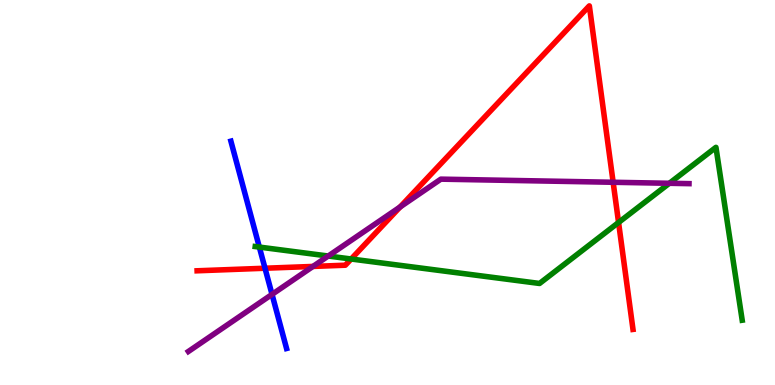[{'lines': ['blue', 'red'], 'intersections': [{'x': 3.42, 'y': 3.03}]}, {'lines': ['green', 'red'], 'intersections': [{'x': 4.53, 'y': 3.27}, {'x': 7.98, 'y': 4.22}]}, {'lines': ['purple', 'red'], 'intersections': [{'x': 4.04, 'y': 3.08}, {'x': 5.16, 'y': 4.63}, {'x': 7.91, 'y': 5.27}]}, {'lines': ['blue', 'green'], 'intersections': [{'x': 3.35, 'y': 3.58}]}, {'lines': ['blue', 'purple'], 'intersections': [{'x': 3.51, 'y': 2.35}]}, {'lines': ['green', 'purple'], 'intersections': [{'x': 4.24, 'y': 3.35}, {'x': 8.64, 'y': 5.24}]}]